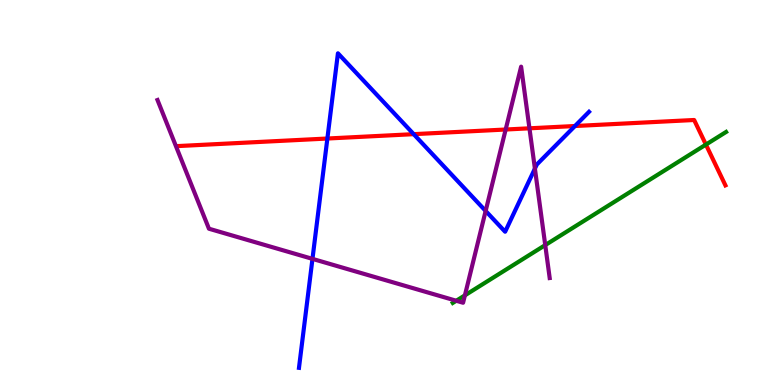[{'lines': ['blue', 'red'], 'intersections': [{'x': 4.22, 'y': 6.4}, {'x': 5.34, 'y': 6.52}, {'x': 7.42, 'y': 6.73}]}, {'lines': ['green', 'red'], 'intersections': [{'x': 9.11, 'y': 6.24}]}, {'lines': ['purple', 'red'], 'intersections': [{'x': 6.52, 'y': 6.64}, {'x': 6.83, 'y': 6.67}]}, {'lines': ['blue', 'green'], 'intersections': []}, {'lines': ['blue', 'purple'], 'intersections': [{'x': 4.03, 'y': 3.28}, {'x': 6.27, 'y': 4.52}, {'x': 6.9, 'y': 5.62}]}, {'lines': ['green', 'purple'], 'intersections': [{'x': 5.89, 'y': 2.19}, {'x': 6.0, 'y': 2.33}, {'x': 7.04, 'y': 3.63}]}]